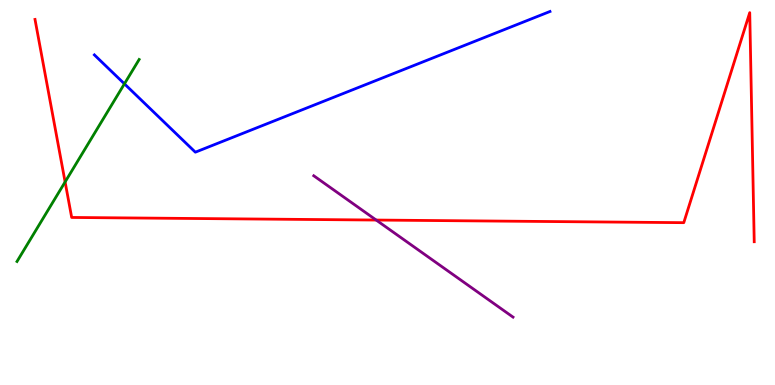[{'lines': ['blue', 'red'], 'intersections': []}, {'lines': ['green', 'red'], 'intersections': [{'x': 0.84, 'y': 5.27}]}, {'lines': ['purple', 'red'], 'intersections': [{'x': 4.85, 'y': 4.28}]}, {'lines': ['blue', 'green'], 'intersections': [{'x': 1.61, 'y': 7.82}]}, {'lines': ['blue', 'purple'], 'intersections': []}, {'lines': ['green', 'purple'], 'intersections': []}]